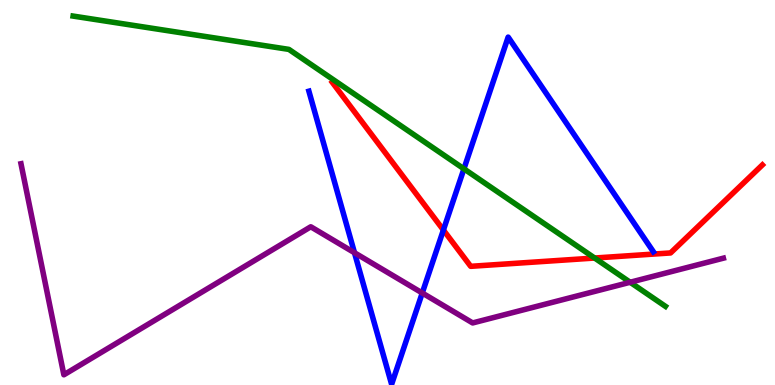[{'lines': ['blue', 'red'], 'intersections': [{'x': 5.72, 'y': 4.03}]}, {'lines': ['green', 'red'], 'intersections': [{'x': 7.67, 'y': 3.3}]}, {'lines': ['purple', 'red'], 'intersections': []}, {'lines': ['blue', 'green'], 'intersections': [{'x': 5.99, 'y': 5.61}]}, {'lines': ['blue', 'purple'], 'intersections': [{'x': 4.57, 'y': 3.44}, {'x': 5.45, 'y': 2.39}]}, {'lines': ['green', 'purple'], 'intersections': [{'x': 8.13, 'y': 2.67}]}]